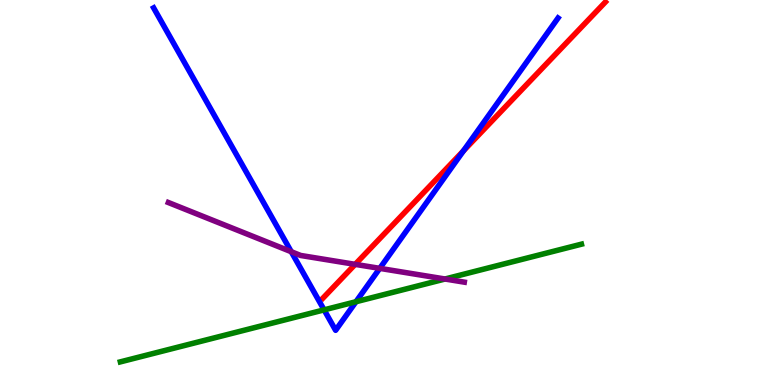[{'lines': ['blue', 'red'], 'intersections': [{'x': 5.98, 'y': 6.08}]}, {'lines': ['green', 'red'], 'intersections': []}, {'lines': ['purple', 'red'], 'intersections': [{'x': 4.58, 'y': 3.13}]}, {'lines': ['blue', 'green'], 'intersections': [{'x': 4.18, 'y': 1.95}, {'x': 4.59, 'y': 2.16}]}, {'lines': ['blue', 'purple'], 'intersections': [{'x': 3.76, 'y': 3.46}, {'x': 4.9, 'y': 3.03}]}, {'lines': ['green', 'purple'], 'intersections': [{'x': 5.74, 'y': 2.75}]}]